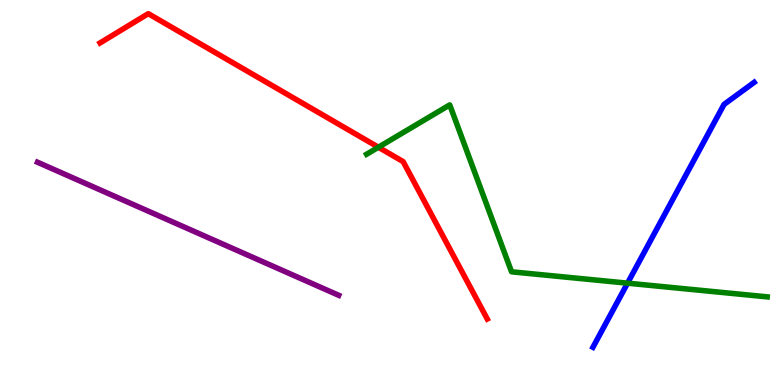[{'lines': ['blue', 'red'], 'intersections': []}, {'lines': ['green', 'red'], 'intersections': [{'x': 4.88, 'y': 6.18}]}, {'lines': ['purple', 'red'], 'intersections': []}, {'lines': ['blue', 'green'], 'intersections': [{'x': 8.1, 'y': 2.64}]}, {'lines': ['blue', 'purple'], 'intersections': []}, {'lines': ['green', 'purple'], 'intersections': []}]